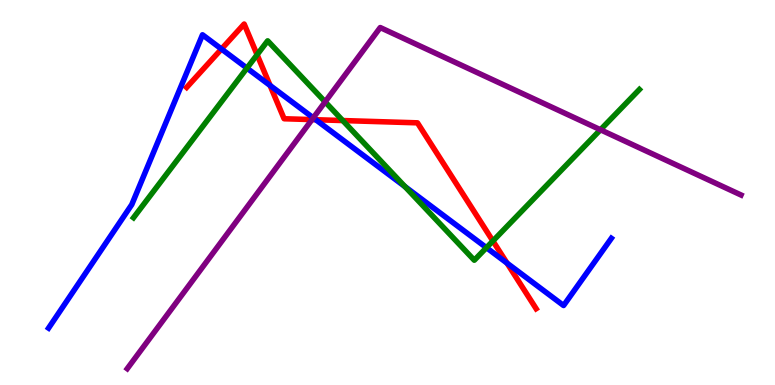[{'lines': ['blue', 'red'], 'intersections': [{'x': 2.86, 'y': 8.73}, {'x': 3.48, 'y': 7.78}, {'x': 4.07, 'y': 6.89}, {'x': 6.54, 'y': 3.17}]}, {'lines': ['green', 'red'], 'intersections': [{'x': 3.32, 'y': 8.58}, {'x': 4.42, 'y': 6.87}, {'x': 6.36, 'y': 3.74}]}, {'lines': ['purple', 'red'], 'intersections': [{'x': 4.03, 'y': 6.89}]}, {'lines': ['blue', 'green'], 'intersections': [{'x': 3.19, 'y': 8.23}, {'x': 5.22, 'y': 5.15}, {'x': 6.28, 'y': 3.57}]}, {'lines': ['blue', 'purple'], 'intersections': [{'x': 4.04, 'y': 6.94}]}, {'lines': ['green', 'purple'], 'intersections': [{'x': 4.2, 'y': 7.35}, {'x': 7.75, 'y': 6.63}]}]